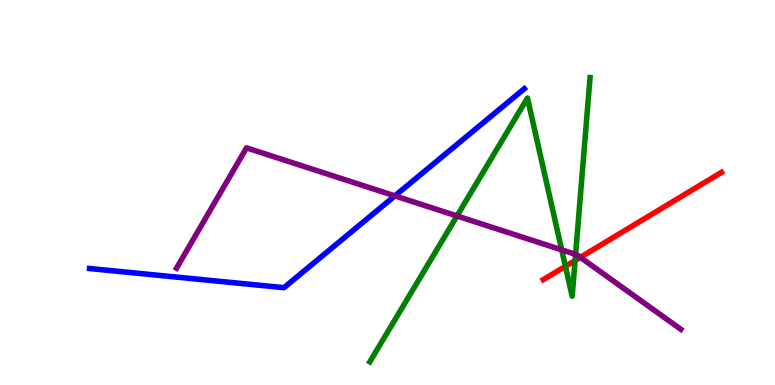[{'lines': ['blue', 'red'], 'intersections': []}, {'lines': ['green', 'red'], 'intersections': [{'x': 7.3, 'y': 3.08}, {'x': 7.42, 'y': 3.23}]}, {'lines': ['purple', 'red'], 'intersections': [{'x': 7.49, 'y': 3.32}]}, {'lines': ['blue', 'green'], 'intersections': []}, {'lines': ['blue', 'purple'], 'intersections': [{'x': 5.1, 'y': 4.91}]}, {'lines': ['green', 'purple'], 'intersections': [{'x': 5.9, 'y': 4.39}, {'x': 7.25, 'y': 3.51}, {'x': 7.43, 'y': 3.39}]}]